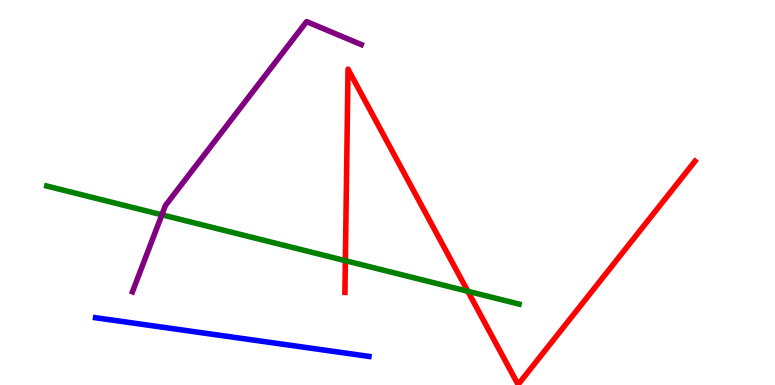[{'lines': ['blue', 'red'], 'intersections': []}, {'lines': ['green', 'red'], 'intersections': [{'x': 4.46, 'y': 3.23}, {'x': 6.04, 'y': 2.43}]}, {'lines': ['purple', 'red'], 'intersections': []}, {'lines': ['blue', 'green'], 'intersections': []}, {'lines': ['blue', 'purple'], 'intersections': []}, {'lines': ['green', 'purple'], 'intersections': [{'x': 2.09, 'y': 4.42}]}]